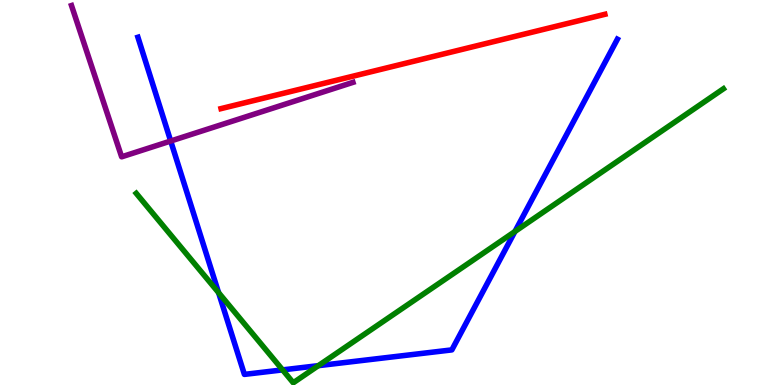[{'lines': ['blue', 'red'], 'intersections': []}, {'lines': ['green', 'red'], 'intersections': []}, {'lines': ['purple', 'red'], 'intersections': []}, {'lines': ['blue', 'green'], 'intersections': [{'x': 2.82, 'y': 2.4}, {'x': 3.65, 'y': 0.393}, {'x': 4.11, 'y': 0.502}, {'x': 6.64, 'y': 3.99}]}, {'lines': ['blue', 'purple'], 'intersections': [{'x': 2.2, 'y': 6.34}]}, {'lines': ['green', 'purple'], 'intersections': []}]